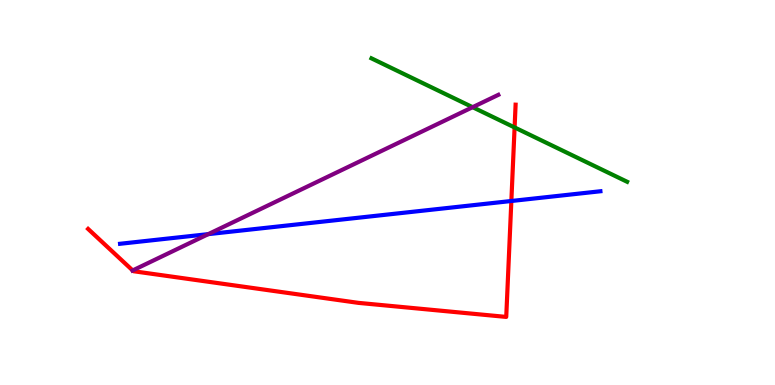[{'lines': ['blue', 'red'], 'intersections': [{'x': 6.6, 'y': 4.78}]}, {'lines': ['green', 'red'], 'intersections': [{'x': 6.64, 'y': 6.69}]}, {'lines': ['purple', 'red'], 'intersections': [{'x': 1.71, 'y': 2.98}]}, {'lines': ['blue', 'green'], 'intersections': []}, {'lines': ['blue', 'purple'], 'intersections': [{'x': 2.69, 'y': 3.92}]}, {'lines': ['green', 'purple'], 'intersections': [{'x': 6.1, 'y': 7.22}]}]